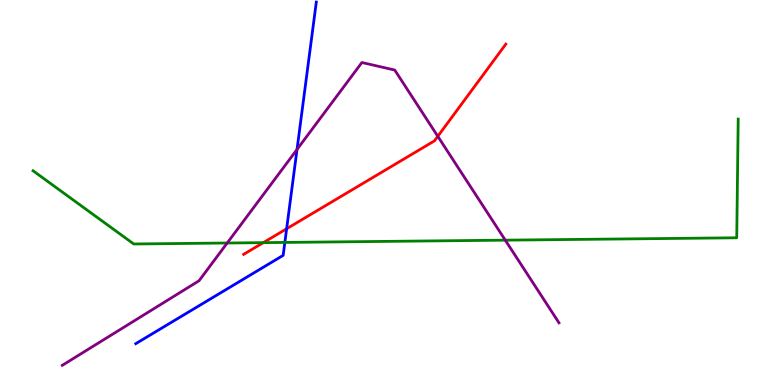[{'lines': ['blue', 'red'], 'intersections': [{'x': 3.7, 'y': 4.06}]}, {'lines': ['green', 'red'], 'intersections': [{'x': 3.4, 'y': 3.7}]}, {'lines': ['purple', 'red'], 'intersections': [{'x': 5.65, 'y': 6.46}]}, {'lines': ['blue', 'green'], 'intersections': [{'x': 3.68, 'y': 3.7}]}, {'lines': ['blue', 'purple'], 'intersections': [{'x': 3.83, 'y': 6.12}]}, {'lines': ['green', 'purple'], 'intersections': [{'x': 2.93, 'y': 3.69}, {'x': 6.52, 'y': 3.76}]}]